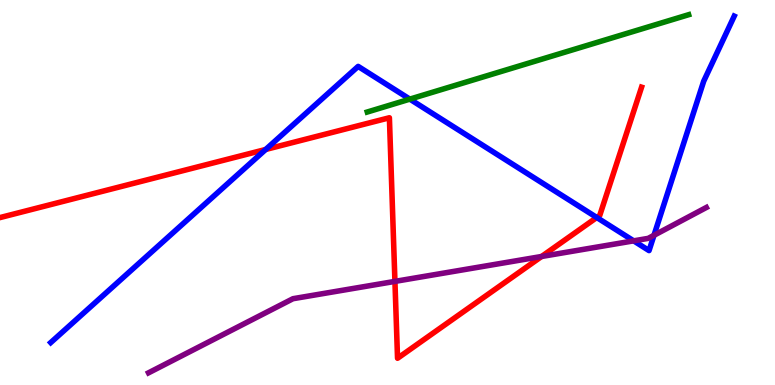[{'lines': ['blue', 'red'], 'intersections': [{'x': 3.43, 'y': 6.12}, {'x': 7.7, 'y': 4.35}]}, {'lines': ['green', 'red'], 'intersections': []}, {'lines': ['purple', 'red'], 'intersections': [{'x': 5.1, 'y': 2.69}, {'x': 6.99, 'y': 3.34}]}, {'lines': ['blue', 'green'], 'intersections': [{'x': 5.29, 'y': 7.43}]}, {'lines': ['blue', 'purple'], 'intersections': [{'x': 8.18, 'y': 3.74}, {'x': 8.44, 'y': 3.89}]}, {'lines': ['green', 'purple'], 'intersections': []}]